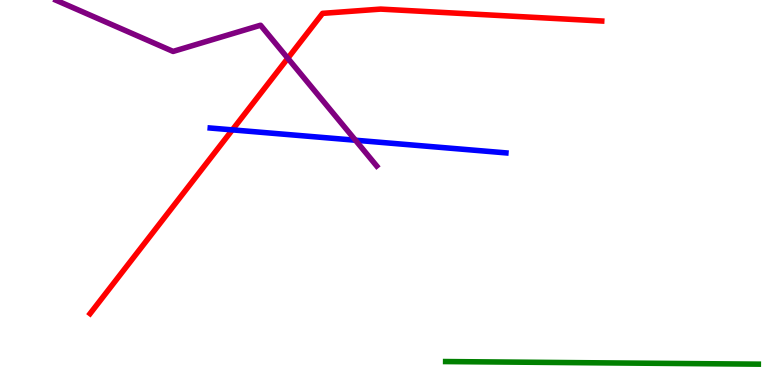[{'lines': ['blue', 'red'], 'intersections': [{'x': 3.0, 'y': 6.63}]}, {'lines': ['green', 'red'], 'intersections': []}, {'lines': ['purple', 'red'], 'intersections': [{'x': 3.71, 'y': 8.49}]}, {'lines': ['blue', 'green'], 'intersections': []}, {'lines': ['blue', 'purple'], 'intersections': [{'x': 4.59, 'y': 6.36}]}, {'lines': ['green', 'purple'], 'intersections': []}]